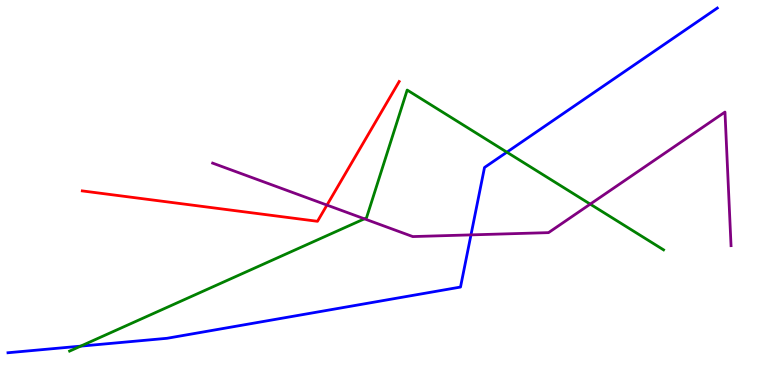[{'lines': ['blue', 'red'], 'intersections': []}, {'lines': ['green', 'red'], 'intersections': []}, {'lines': ['purple', 'red'], 'intersections': [{'x': 4.22, 'y': 4.67}]}, {'lines': ['blue', 'green'], 'intersections': [{'x': 1.04, 'y': 1.01}, {'x': 6.54, 'y': 6.05}]}, {'lines': ['blue', 'purple'], 'intersections': [{'x': 6.08, 'y': 3.9}]}, {'lines': ['green', 'purple'], 'intersections': [{'x': 4.7, 'y': 4.32}, {'x': 7.62, 'y': 4.7}]}]